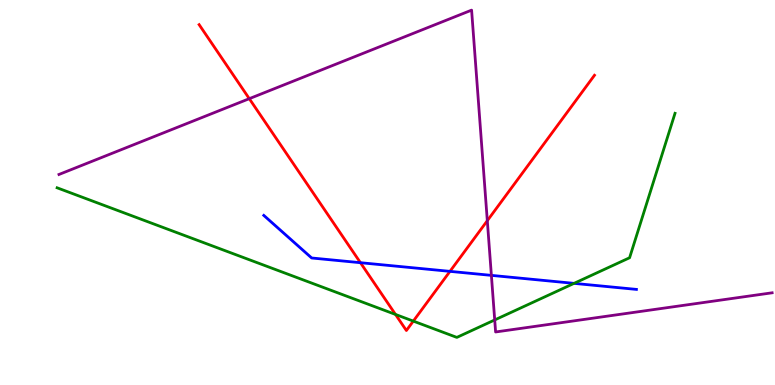[{'lines': ['blue', 'red'], 'intersections': [{'x': 4.65, 'y': 3.18}, {'x': 5.81, 'y': 2.95}]}, {'lines': ['green', 'red'], 'intersections': [{'x': 5.1, 'y': 1.83}, {'x': 5.33, 'y': 1.66}]}, {'lines': ['purple', 'red'], 'intersections': [{'x': 3.22, 'y': 7.44}, {'x': 6.29, 'y': 4.27}]}, {'lines': ['blue', 'green'], 'intersections': [{'x': 7.41, 'y': 2.64}]}, {'lines': ['blue', 'purple'], 'intersections': [{'x': 6.34, 'y': 2.85}]}, {'lines': ['green', 'purple'], 'intersections': [{'x': 6.38, 'y': 1.69}]}]